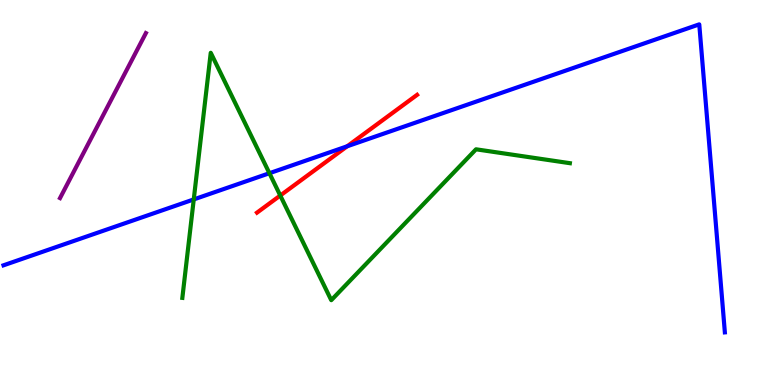[{'lines': ['blue', 'red'], 'intersections': [{'x': 4.48, 'y': 6.2}]}, {'lines': ['green', 'red'], 'intersections': [{'x': 3.62, 'y': 4.92}]}, {'lines': ['purple', 'red'], 'intersections': []}, {'lines': ['blue', 'green'], 'intersections': [{'x': 2.5, 'y': 4.82}, {'x': 3.48, 'y': 5.5}]}, {'lines': ['blue', 'purple'], 'intersections': []}, {'lines': ['green', 'purple'], 'intersections': []}]